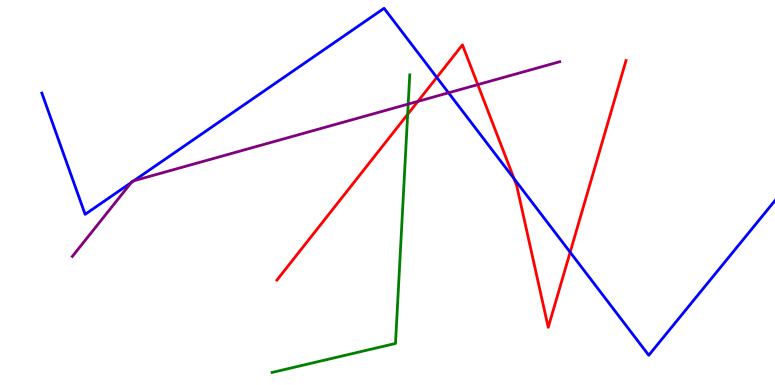[{'lines': ['blue', 'red'], 'intersections': [{'x': 5.64, 'y': 7.99}, {'x': 6.63, 'y': 5.36}, {'x': 7.36, 'y': 3.45}]}, {'lines': ['green', 'red'], 'intersections': [{'x': 5.26, 'y': 7.03}]}, {'lines': ['purple', 'red'], 'intersections': [{'x': 5.39, 'y': 7.37}, {'x': 6.16, 'y': 7.8}]}, {'lines': ['blue', 'green'], 'intersections': []}, {'lines': ['blue', 'purple'], 'intersections': [{'x': 1.69, 'y': 5.26}, {'x': 1.73, 'y': 5.3}, {'x': 5.79, 'y': 7.59}]}, {'lines': ['green', 'purple'], 'intersections': [{'x': 5.27, 'y': 7.3}]}]